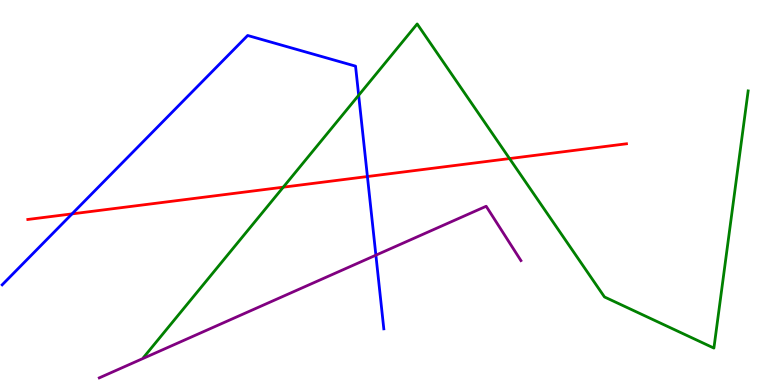[{'lines': ['blue', 'red'], 'intersections': [{'x': 0.929, 'y': 4.44}, {'x': 4.74, 'y': 5.41}]}, {'lines': ['green', 'red'], 'intersections': [{'x': 3.65, 'y': 5.14}, {'x': 6.57, 'y': 5.88}]}, {'lines': ['purple', 'red'], 'intersections': []}, {'lines': ['blue', 'green'], 'intersections': [{'x': 4.63, 'y': 7.53}]}, {'lines': ['blue', 'purple'], 'intersections': [{'x': 4.85, 'y': 3.37}]}, {'lines': ['green', 'purple'], 'intersections': []}]